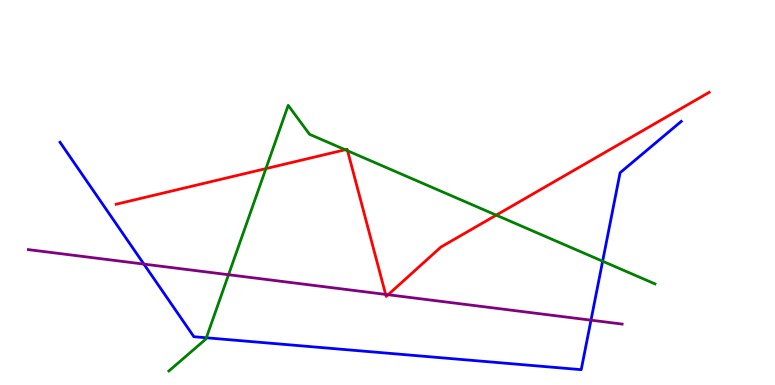[{'lines': ['blue', 'red'], 'intersections': []}, {'lines': ['green', 'red'], 'intersections': [{'x': 3.43, 'y': 5.62}, {'x': 4.45, 'y': 6.11}, {'x': 4.48, 'y': 6.08}, {'x': 6.4, 'y': 4.41}]}, {'lines': ['purple', 'red'], 'intersections': [{'x': 4.98, 'y': 2.35}, {'x': 5.01, 'y': 2.34}]}, {'lines': ['blue', 'green'], 'intersections': [{'x': 2.66, 'y': 1.23}, {'x': 7.78, 'y': 3.22}]}, {'lines': ['blue', 'purple'], 'intersections': [{'x': 1.86, 'y': 3.14}, {'x': 7.63, 'y': 1.68}]}, {'lines': ['green', 'purple'], 'intersections': [{'x': 2.95, 'y': 2.86}]}]